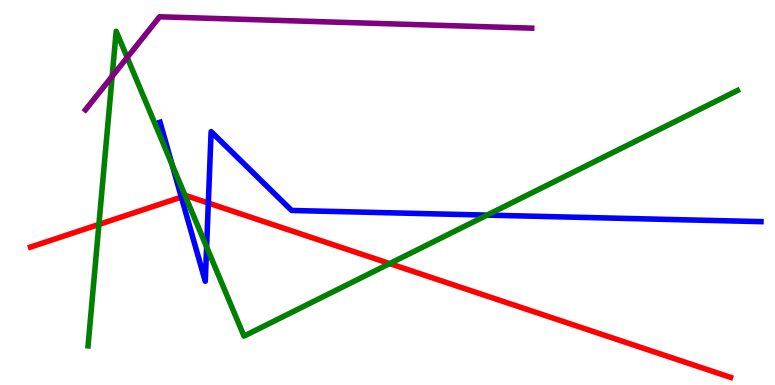[{'lines': ['blue', 'red'], 'intersections': [{'x': 2.34, 'y': 4.88}, {'x': 2.69, 'y': 4.73}]}, {'lines': ['green', 'red'], 'intersections': [{'x': 1.28, 'y': 4.17}, {'x': 2.39, 'y': 4.91}, {'x': 5.03, 'y': 3.15}]}, {'lines': ['purple', 'red'], 'intersections': []}, {'lines': ['blue', 'green'], 'intersections': [{'x': 2.22, 'y': 5.72}, {'x': 2.67, 'y': 3.59}, {'x': 6.28, 'y': 4.41}]}, {'lines': ['blue', 'purple'], 'intersections': []}, {'lines': ['green', 'purple'], 'intersections': [{'x': 1.45, 'y': 8.02}, {'x': 1.64, 'y': 8.51}]}]